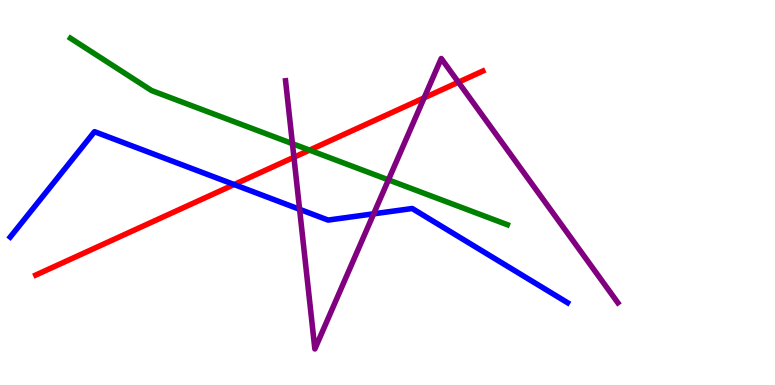[{'lines': ['blue', 'red'], 'intersections': [{'x': 3.02, 'y': 5.21}]}, {'lines': ['green', 'red'], 'intersections': [{'x': 3.99, 'y': 6.1}]}, {'lines': ['purple', 'red'], 'intersections': [{'x': 3.79, 'y': 5.92}, {'x': 5.47, 'y': 7.46}, {'x': 5.91, 'y': 7.86}]}, {'lines': ['blue', 'green'], 'intersections': []}, {'lines': ['blue', 'purple'], 'intersections': [{'x': 3.87, 'y': 4.56}, {'x': 4.82, 'y': 4.45}]}, {'lines': ['green', 'purple'], 'intersections': [{'x': 3.77, 'y': 6.27}, {'x': 5.01, 'y': 5.33}]}]